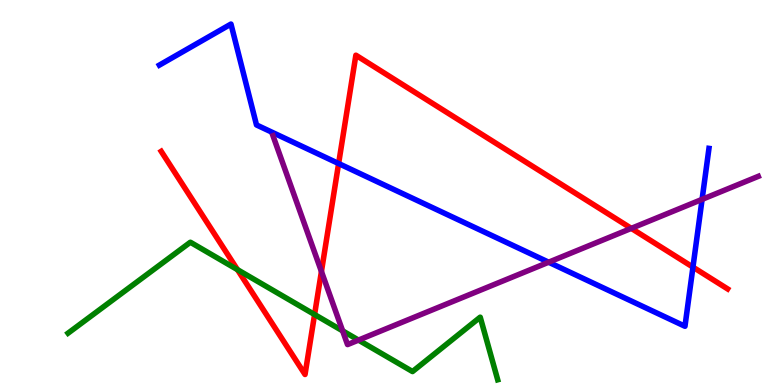[{'lines': ['blue', 'red'], 'intersections': [{'x': 4.37, 'y': 5.75}, {'x': 8.94, 'y': 3.06}]}, {'lines': ['green', 'red'], 'intersections': [{'x': 3.06, 'y': 3.0}, {'x': 4.06, 'y': 1.83}]}, {'lines': ['purple', 'red'], 'intersections': [{'x': 4.15, 'y': 2.95}, {'x': 8.15, 'y': 4.07}]}, {'lines': ['blue', 'green'], 'intersections': []}, {'lines': ['blue', 'purple'], 'intersections': [{'x': 7.08, 'y': 3.19}, {'x': 9.06, 'y': 4.82}]}, {'lines': ['green', 'purple'], 'intersections': [{'x': 4.42, 'y': 1.41}, {'x': 4.63, 'y': 1.17}]}]